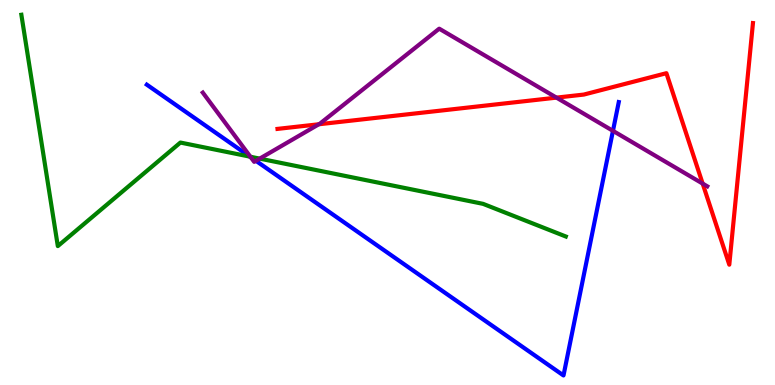[{'lines': ['blue', 'red'], 'intersections': []}, {'lines': ['green', 'red'], 'intersections': []}, {'lines': ['purple', 'red'], 'intersections': [{'x': 4.11, 'y': 6.77}, {'x': 7.18, 'y': 7.46}, {'x': 9.07, 'y': 5.23}]}, {'lines': ['blue', 'green'], 'intersections': [{'x': 3.23, 'y': 5.93}]}, {'lines': ['blue', 'purple'], 'intersections': [{'x': 3.24, 'y': 5.92}, {'x': 3.3, 'y': 5.82}, {'x': 7.91, 'y': 6.6}]}, {'lines': ['green', 'purple'], 'intersections': [{'x': 3.23, 'y': 5.93}, {'x': 3.35, 'y': 5.88}]}]